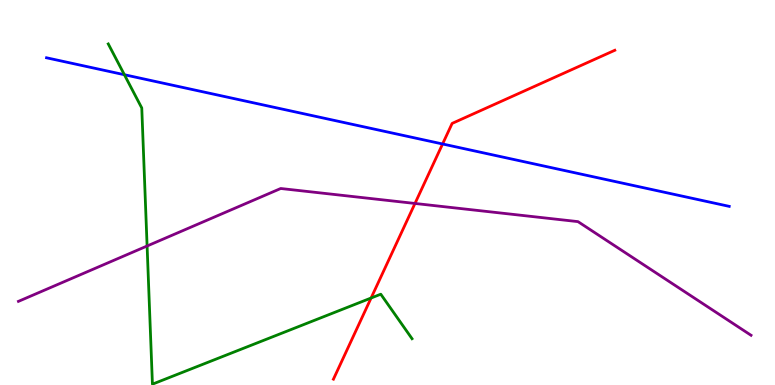[{'lines': ['blue', 'red'], 'intersections': [{'x': 5.71, 'y': 6.26}]}, {'lines': ['green', 'red'], 'intersections': [{'x': 4.79, 'y': 2.26}]}, {'lines': ['purple', 'red'], 'intersections': [{'x': 5.35, 'y': 4.72}]}, {'lines': ['blue', 'green'], 'intersections': [{'x': 1.6, 'y': 8.06}]}, {'lines': ['blue', 'purple'], 'intersections': []}, {'lines': ['green', 'purple'], 'intersections': [{'x': 1.9, 'y': 3.61}]}]